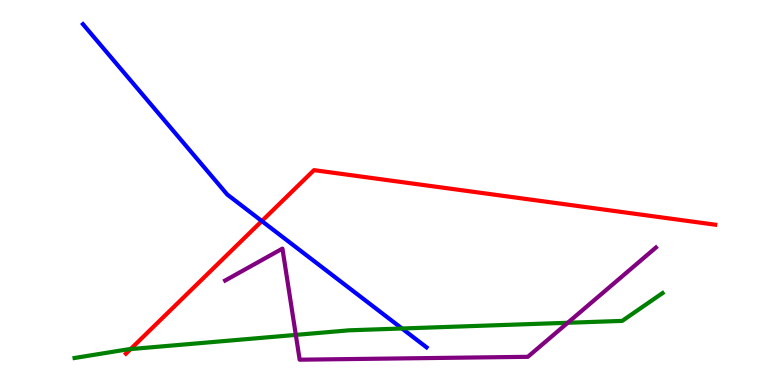[{'lines': ['blue', 'red'], 'intersections': [{'x': 3.38, 'y': 4.26}]}, {'lines': ['green', 'red'], 'intersections': [{'x': 1.69, 'y': 0.933}]}, {'lines': ['purple', 'red'], 'intersections': []}, {'lines': ['blue', 'green'], 'intersections': [{'x': 5.19, 'y': 1.47}]}, {'lines': ['blue', 'purple'], 'intersections': []}, {'lines': ['green', 'purple'], 'intersections': [{'x': 3.82, 'y': 1.3}, {'x': 7.33, 'y': 1.62}]}]